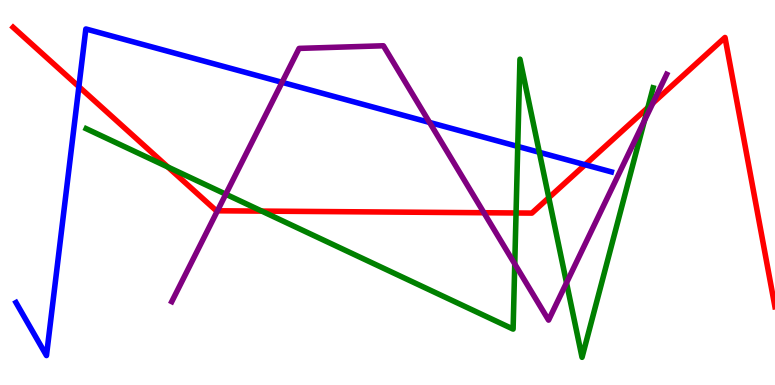[{'lines': ['blue', 'red'], 'intersections': [{'x': 1.02, 'y': 7.75}, {'x': 7.55, 'y': 5.72}]}, {'lines': ['green', 'red'], 'intersections': [{'x': 2.17, 'y': 5.66}, {'x': 3.38, 'y': 4.52}, {'x': 6.66, 'y': 4.47}, {'x': 7.08, 'y': 4.86}, {'x': 8.36, 'y': 7.21}]}, {'lines': ['purple', 'red'], 'intersections': [{'x': 2.81, 'y': 4.53}, {'x': 6.24, 'y': 4.47}, {'x': 8.42, 'y': 7.32}]}, {'lines': ['blue', 'green'], 'intersections': [{'x': 6.68, 'y': 6.2}, {'x': 6.96, 'y': 6.04}]}, {'lines': ['blue', 'purple'], 'intersections': [{'x': 3.64, 'y': 7.86}, {'x': 5.54, 'y': 6.82}]}, {'lines': ['green', 'purple'], 'intersections': [{'x': 2.91, 'y': 4.96}, {'x': 6.64, 'y': 3.14}, {'x': 7.31, 'y': 2.65}, {'x': 8.32, 'y': 6.87}]}]